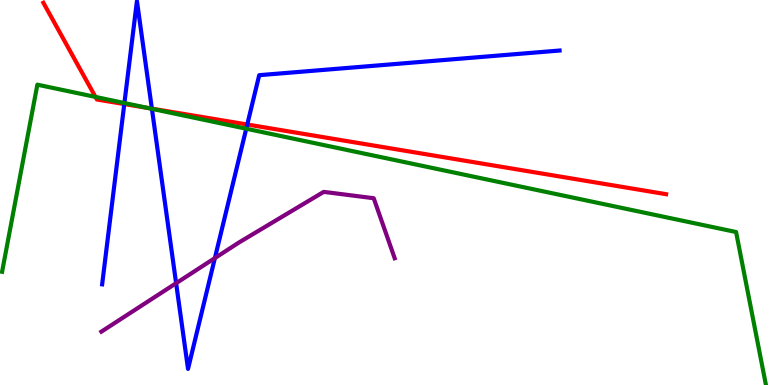[{'lines': ['blue', 'red'], 'intersections': [{'x': 1.6, 'y': 7.3}, {'x': 1.96, 'y': 7.18}, {'x': 3.19, 'y': 6.77}]}, {'lines': ['green', 'red'], 'intersections': [{'x': 1.23, 'y': 7.48}, {'x': 1.91, 'y': 7.2}]}, {'lines': ['purple', 'red'], 'intersections': []}, {'lines': ['blue', 'green'], 'intersections': [{'x': 1.61, 'y': 7.32}, {'x': 1.96, 'y': 7.17}, {'x': 3.18, 'y': 6.66}]}, {'lines': ['blue', 'purple'], 'intersections': [{'x': 2.27, 'y': 2.64}, {'x': 2.77, 'y': 3.3}]}, {'lines': ['green', 'purple'], 'intersections': []}]